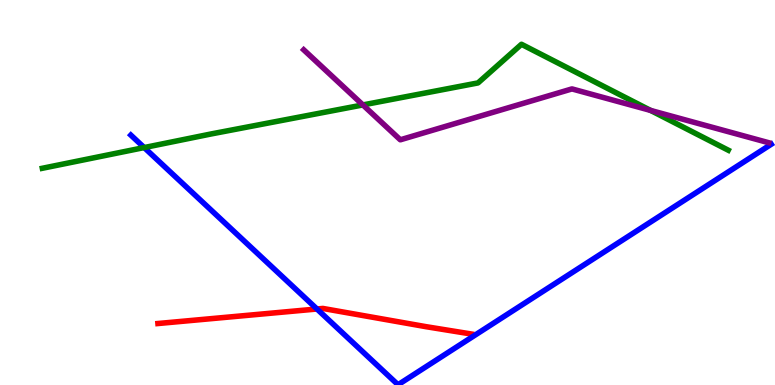[{'lines': ['blue', 'red'], 'intersections': [{'x': 4.09, 'y': 1.97}]}, {'lines': ['green', 'red'], 'intersections': []}, {'lines': ['purple', 'red'], 'intersections': []}, {'lines': ['blue', 'green'], 'intersections': [{'x': 1.86, 'y': 6.17}]}, {'lines': ['blue', 'purple'], 'intersections': []}, {'lines': ['green', 'purple'], 'intersections': [{'x': 4.68, 'y': 7.27}, {'x': 8.39, 'y': 7.13}]}]